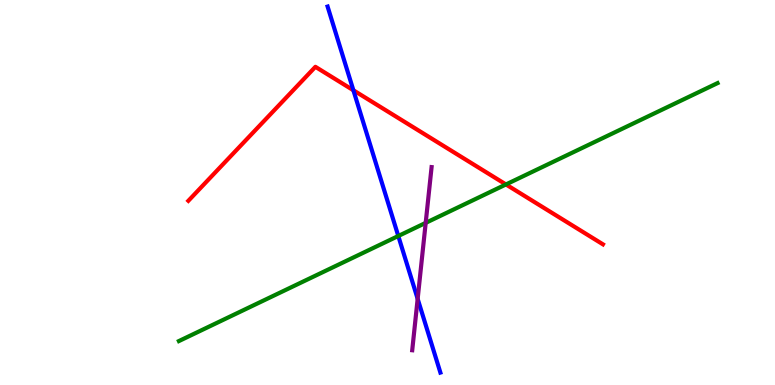[{'lines': ['blue', 'red'], 'intersections': [{'x': 4.56, 'y': 7.66}]}, {'lines': ['green', 'red'], 'intersections': [{'x': 6.53, 'y': 5.21}]}, {'lines': ['purple', 'red'], 'intersections': []}, {'lines': ['blue', 'green'], 'intersections': [{'x': 5.14, 'y': 3.87}]}, {'lines': ['blue', 'purple'], 'intersections': [{'x': 5.39, 'y': 2.24}]}, {'lines': ['green', 'purple'], 'intersections': [{'x': 5.49, 'y': 4.21}]}]